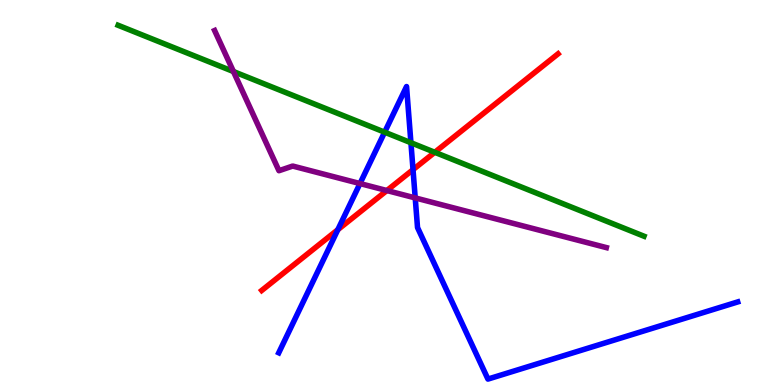[{'lines': ['blue', 'red'], 'intersections': [{'x': 4.36, 'y': 4.03}, {'x': 5.33, 'y': 5.59}]}, {'lines': ['green', 'red'], 'intersections': [{'x': 5.61, 'y': 6.04}]}, {'lines': ['purple', 'red'], 'intersections': [{'x': 4.99, 'y': 5.05}]}, {'lines': ['blue', 'green'], 'intersections': [{'x': 4.96, 'y': 6.57}, {'x': 5.3, 'y': 6.29}]}, {'lines': ['blue', 'purple'], 'intersections': [{'x': 4.64, 'y': 5.23}, {'x': 5.36, 'y': 4.86}]}, {'lines': ['green', 'purple'], 'intersections': [{'x': 3.01, 'y': 8.14}]}]